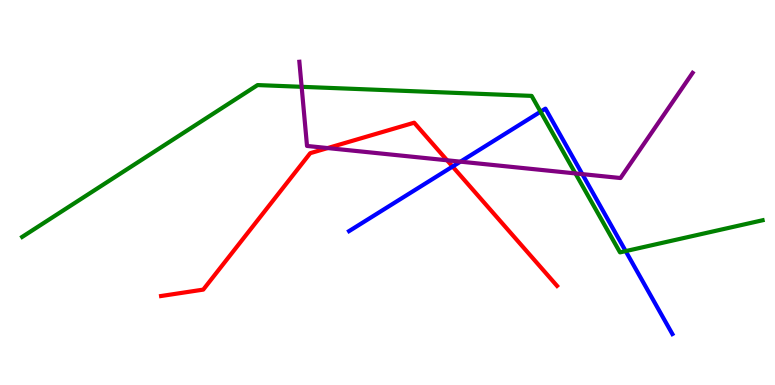[{'lines': ['blue', 'red'], 'intersections': [{'x': 5.84, 'y': 5.67}]}, {'lines': ['green', 'red'], 'intersections': []}, {'lines': ['purple', 'red'], 'intersections': [{'x': 4.23, 'y': 6.15}, {'x': 5.77, 'y': 5.84}]}, {'lines': ['blue', 'green'], 'intersections': [{'x': 6.97, 'y': 7.1}, {'x': 8.07, 'y': 3.48}]}, {'lines': ['blue', 'purple'], 'intersections': [{'x': 5.94, 'y': 5.8}, {'x': 7.51, 'y': 5.48}]}, {'lines': ['green', 'purple'], 'intersections': [{'x': 3.89, 'y': 7.75}, {'x': 7.42, 'y': 5.5}]}]